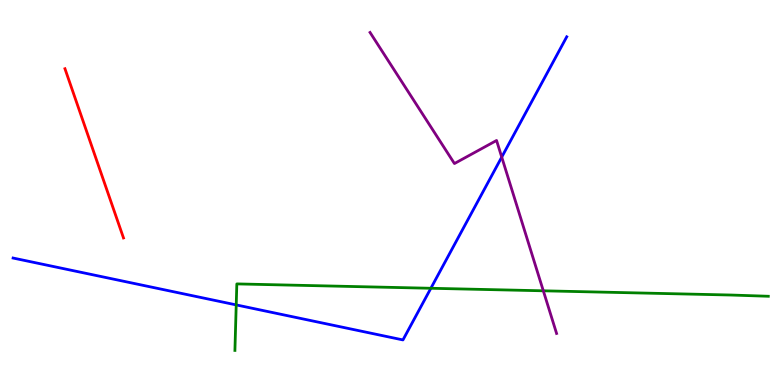[{'lines': ['blue', 'red'], 'intersections': []}, {'lines': ['green', 'red'], 'intersections': []}, {'lines': ['purple', 'red'], 'intersections': []}, {'lines': ['blue', 'green'], 'intersections': [{'x': 3.05, 'y': 2.08}, {'x': 5.56, 'y': 2.51}]}, {'lines': ['blue', 'purple'], 'intersections': [{'x': 6.47, 'y': 5.92}]}, {'lines': ['green', 'purple'], 'intersections': [{'x': 7.01, 'y': 2.45}]}]